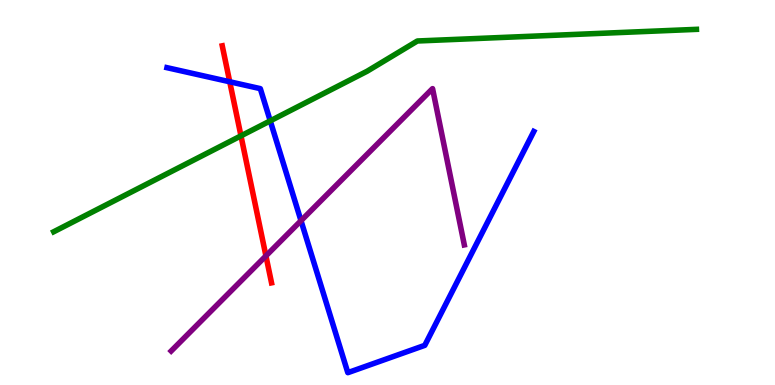[{'lines': ['blue', 'red'], 'intersections': [{'x': 2.96, 'y': 7.88}]}, {'lines': ['green', 'red'], 'intersections': [{'x': 3.11, 'y': 6.47}]}, {'lines': ['purple', 'red'], 'intersections': [{'x': 3.43, 'y': 3.35}]}, {'lines': ['blue', 'green'], 'intersections': [{'x': 3.49, 'y': 6.86}]}, {'lines': ['blue', 'purple'], 'intersections': [{'x': 3.88, 'y': 4.27}]}, {'lines': ['green', 'purple'], 'intersections': []}]